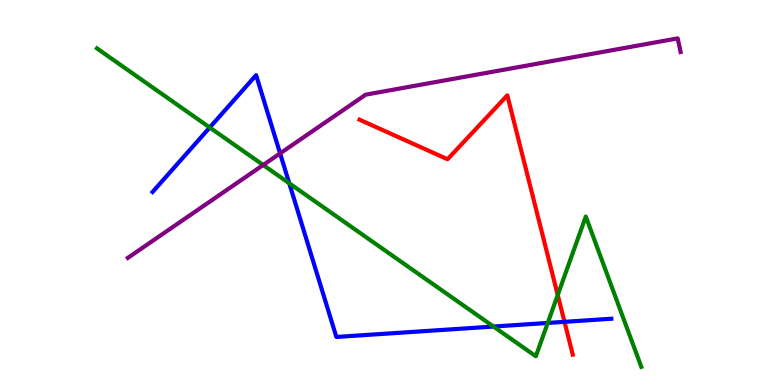[{'lines': ['blue', 'red'], 'intersections': [{'x': 7.28, 'y': 1.64}]}, {'lines': ['green', 'red'], 'intersections': [{'x': 7.2, 'y': 2.34}]}, {'lines': ['purple', 'red'], 'intersections': []}, {'lines': ['blue', 'green'], 'intersections': [{'x': 2.71, 'y': 6.69}, {'x': 3.73, 'y': 5.24}, {'x': 6.37, 'y': 1.52}, {'x': 7.07, 'y': 1.61}]}, {'lines': ['blue', 'purple'], 'intersections': [{'x': 3.61, 'y': 6.02}]}, {'lines': ['green', 'purple'], 'intersections': [{'x': 3.4, 'y': 5.71}]}]